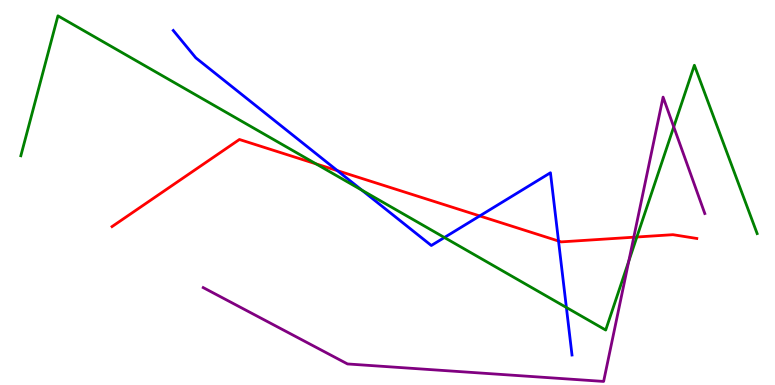[{'lines': ['blue', 'red'], 'intersections': [{'x': 4.35, 'y': 5.57}, {'x': 6.19, 'y': 4.39}, {'x': 7.21, 'y': 3.74}]}, {'lines': ['green', 'red'], 'intersections': [{'x': 4.08, 'y': 5.74}, {'x': 8.22, 'y': 3.84}]}, {'lines': ['purple', 'red'], 'intersections': [{'x': 8.18, 'y': 3.84}]}, {'lines': ['blue', 'green'], 'intersections': [{'x': 4.67, 'y': 5.06}, {'x': 5.73, 'y': 3.83}, {'x': 7.31, 'y': 2.01}]}, {'lines': ['blue', 'purple'], 'intersections': []}, {'lines': ['green', 'purple'], 'intersections': [{'x': 8.11, 'y': 3.22}, {'x': 8.69, 'y': 6.7}]}]